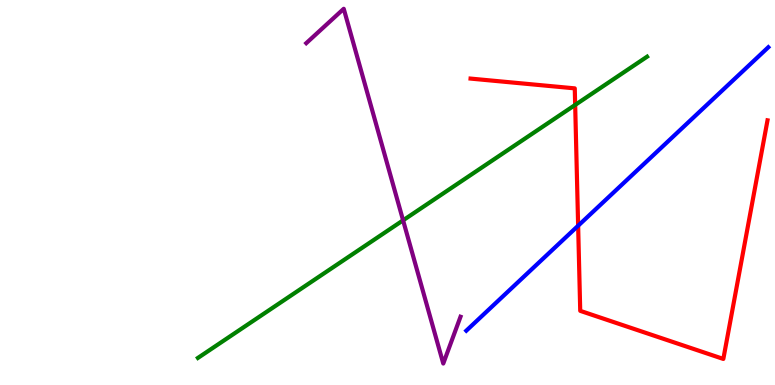[{'lines': ['blue', 'red'], 'intersections': [{'x': 7.46, 'y': 4.14}]}, {'lines': ['green', 'red'], 'intersections': [{'x': 7.42, 'y': 7.27}]}, {'lines': ['purple', 'red'], 'intersections': []}, {'lines': ['blue', 'green'], 'intersections': []}, {'lines': ['blue', 'purple'], 'intersections': []}, {'lines': ['green', 'purple'], 'intersections': [{'x': 5.2, 'y': 4.28}]}]